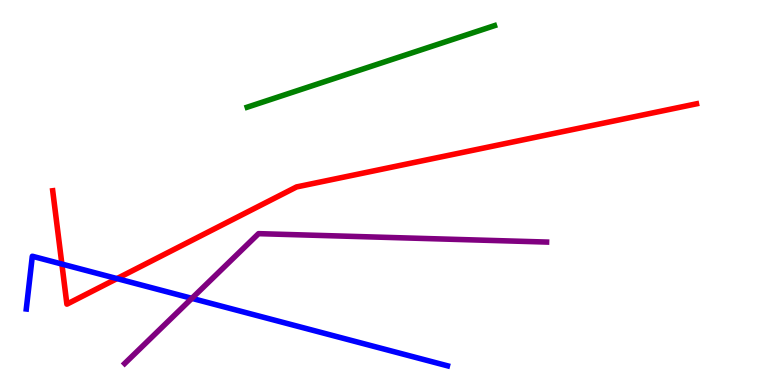[{'lines': ['blue', 'red'], 'intersections': [{'x': 0.798, 'y': 3.14}, {'x': 1.51, 'y': 2.76}]}, {'lines': ['green', 'red'], 'intersections': []}, {'lines': ['purple', 'red'], 'intersections': []}, {'lines': ['blue', 'green'], 'intersections': []}, {'lines': ['blue', 'purple'], 'intersections': [{'x': 2.48, 'y': 2.25}]}, {'lines': ['green', 'purple'], 'intersections': []}]